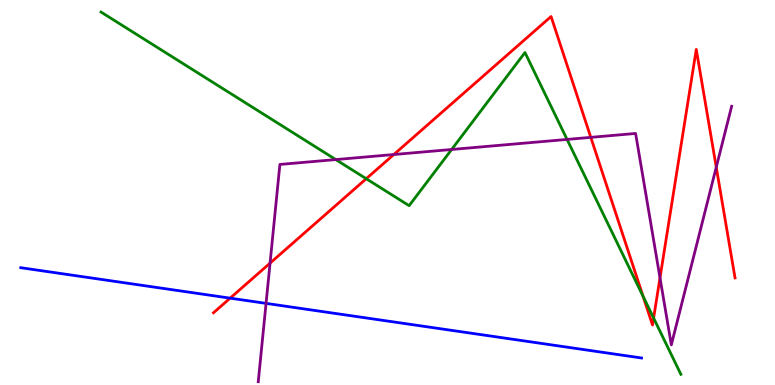[{'lines': ['blue', 'red'], 'intersections': [{'x': 2.97, 'y': 2.26}]}, {'lines': ['green', 'red'], 'intersections': [{'x': 4.73, 'y': 5.36}, {'x': 8.3, 'y': 2.31}, {'x': 8.43, 'y': 1.74}]}, {'lines': ['purple', 'red'], 'intersections': [{'x': 3.48, 'y': 3.17}, {'x': 5.08, 'y': 5.99}, {'x': 7.62, 'y': 6.43}, {'x': 8.52, 'y': 2.78}, {'x': 9.24, 'y': 5.66}]}, {'lines': ['blue', 'green'], 'intersections': []}, {'lines': ['blue', 'purple'], 'intersections': [{'x': 3.43, 'y': 2.12}]}, {'lines': ['green', 'purple'], 'intersections': [{'x': 4.33, 'y': 5.86}, {'x': 5.83, 'y': 6.12}, {'x': 7.32, 'y': 6.38}]}]